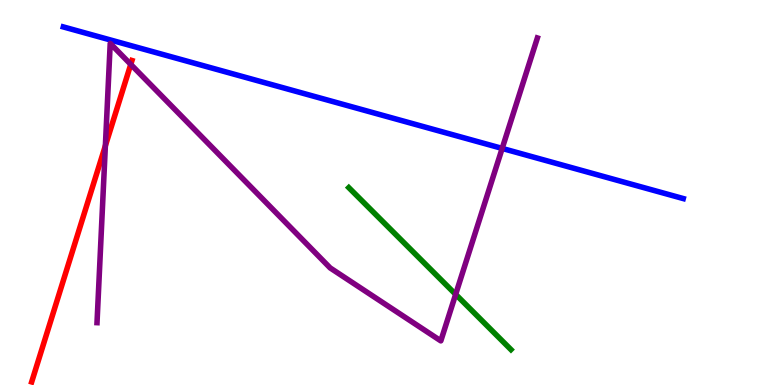[{'lines': ['blue', 'red'], 'intersections': []}, {'lines': ['green', 'red'], 'intersections': []}, {'lines': ['purple', 'red'], 'intersections': [{'x': 1.36, 'y': 6.21}, {'x': 1.69, 'y': 8.33}]}, {'lines': ['blue', 'green'], 'intersections': []}, {'lines': ['blue', 'purple'], 'intersections': [{'x': 6.48, 'y': 6.14}]}, {'lines': ['green', 'purple'], 'intersections': [{'x': 5.88, 'y': 2.35}]}]